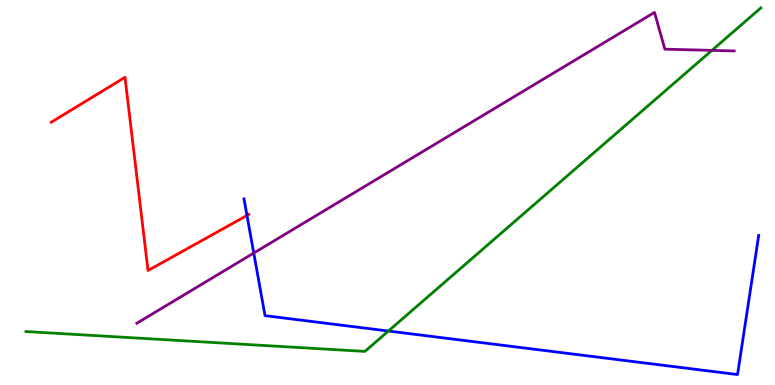[{'lines': ['blue', 'red'], 'intersections': [{'x': 3.19, 'y': 4.4}]}, {'lines': ['green', 'red'], 'intersections': []}, {'lines': ['purple', 'red'], 'intersections': []}, {'lines': ['blue', 'green'], 'intersections': [{'x': 5.01, 'y': 1.4}]}, {'lines': ['blue', 'purple'], 'intersections': [{'x': 3.27, 'y': 3.43}]}, {'lines': ['green', 'purple'], 'intersections': [{'x': 9.19, 'y': 8.69}]}]